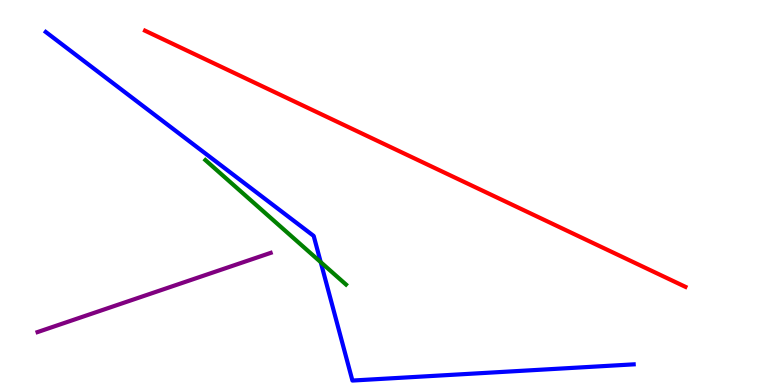[{'lines': ['blue', 'red'], 'intersections': []}, {'lines': ['green', 'red'], 'intersections': []}, {'lines': ['purple', 'red'], 'intersections': []}, {'lines': ['blue', 'green'], 'intersections': [{'x': 4.14, 'y': 3.19}]}, {'lines': ['blue', 'purple'], 'intersections': []}, {'lines': ['green', 'purple'], 'intersections': []}]